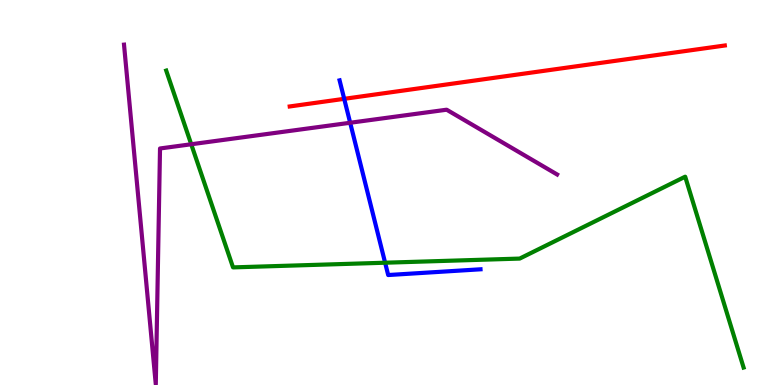[{'lines': ['blue', 'red'], 'intersections': [{'x': 4.44, 'y': 7.43}]}, {'lines': ['green', 'red'], 'intersections': []}, {'lines': ['purple', 'red'], 'intersections': []}, {'lines': ['blue', 'green'], 'intersections': [{'x': 4.97, 'y': 3.18}]}, {'lines': ['blue', 'purple'], 'intersections': [{'x': 4.52, 'y': 6.81}]}, {'lines': ['green', 'purple'], 'intersections': [{'x': 2.47, 'y': 6.25}]}]